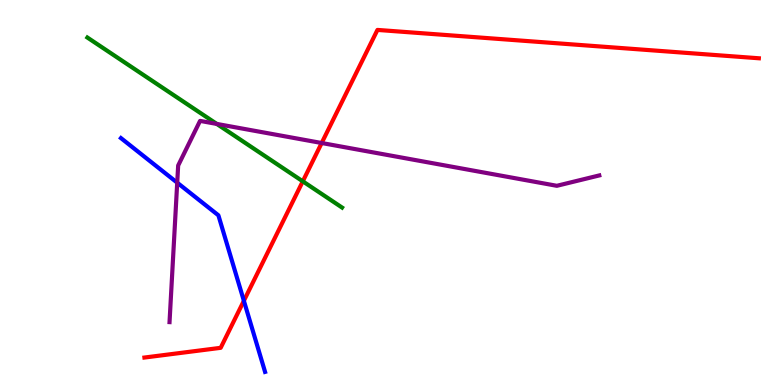[{'lines': ['blue', 'red'], 'intersections': [{'x': 3.15, 'y': 2.19}]}, {'lines': ['green', 'red'], 'intersections': [{'x': 3.91, 'y': 5.29}]}, {'lines': ['purple', 'red'], 'intersections': [{'x': 4.15, 'y': 6.29}]}, {'lines': ['blue', 'green'], 'intersections': []}, {'lines': ['blue', 'purple'], 'intersections': [{'x': 2.29, 'y': 5.26}]}, {'lines': ['green', 'purple'], 'intersections': [{'x': 2.8, 'y': 6.78}]}]